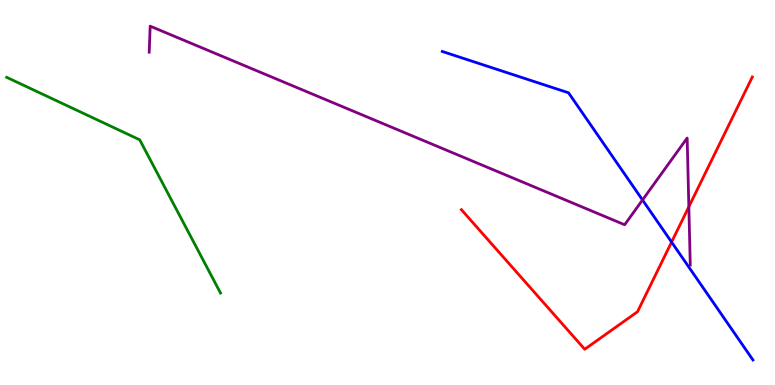[{'lines': ['blue', 'red'], 'intersections': [{'x': 8.67, 'y': 3.71}]}, {'lines': ['green', 'red'], 'intersections': []}, {'lines': ['purple', 'red'], 'intersections': [{'x': 8.89, 'y': 4.63}]}, {'lines': ['blue', 'green'], 'intersections': []}, {'lines': ['blue', 'purple'], 'intersections': [{'x': 8.29, 'y': 4.81}]}, {'lines': ['green', 'purple'], 'intersections': []}]